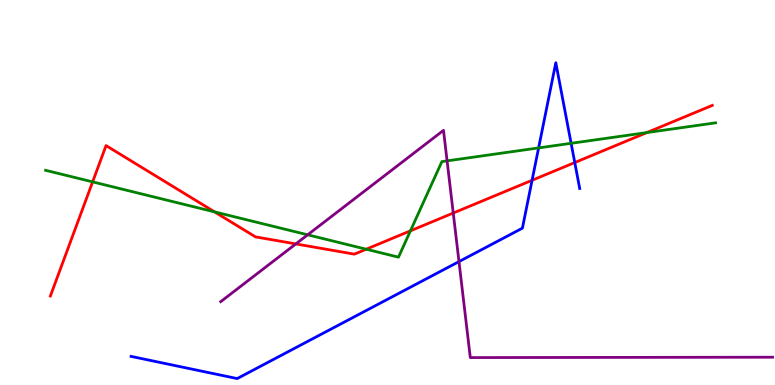[{'lines': ['blue', 'red'], 'intersections': [{'x': 6.87, 'y': 5.32}, {'x': 7.42, 'y': 5.78}]}, {'lines': ['green', 'red'], 'intersections': [{'x': 1.2, 'y': 5.28}, {'x': 2.77, 'y': 4.5}, {'x': 4.73, 'y': 3.53}, {'x': 5.3, 'y': 4.0}, {'x': 8.35, 'y': 6.56}]}, {'lines': ['purple', 'red'], 'intersections': [{'x': 3.82, 'y': 3.66}, {'x': 5.85, 'y': 4.47}]}, {'lines': ['blue', 'green'], 'intersections': [{'x': 6.95, 'y': 6.16}, {'x': 7.37, 'y': 6.28}]}, {'lines': ['blue', 'purple'], 'intersections': [{'x': 5.92, 'y': 3.2}]}, {'lines': ['green', 'purple'], 'intersections': [{'x': 3.97, 'y': 3.9}, {'x': 5.77, 'y': 5.82}]}]